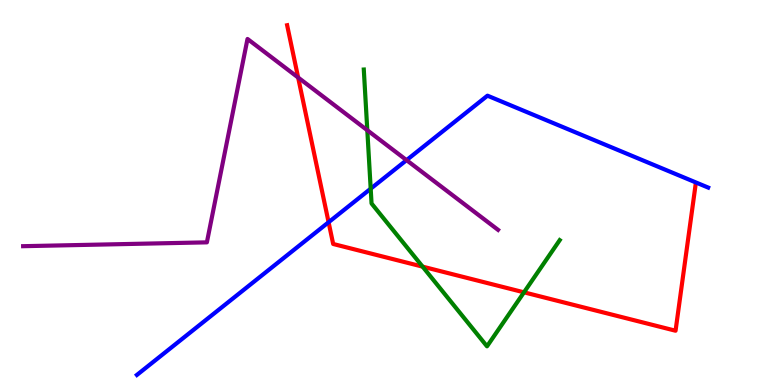[{'lines': ['blue', 'red'], 'intersections': [{'x': 4.24, 'y': 4.23}]}, {'lines': ['green', 'red'], 'intersections': [{'x': 5.45, 'y': 3.07}, {'x': 6.76, 'y': 2.41}]}, {'lines': ['purple', 'red'], 'intersections': [{'x': 3.85, 'y': 7.99}]}, {'lines': ['blue', 'green'], 'intersections': [{'x': 4.78, 'y': 5.1}]}, {'lines': ['blue', 'purple'], 'intersections': [{'x': 5.25, 'y': 5.84}]}, {'lines': ['green', 'purple'], 'intersections': [{'x': 4.74, 'y': 6.62}]}]